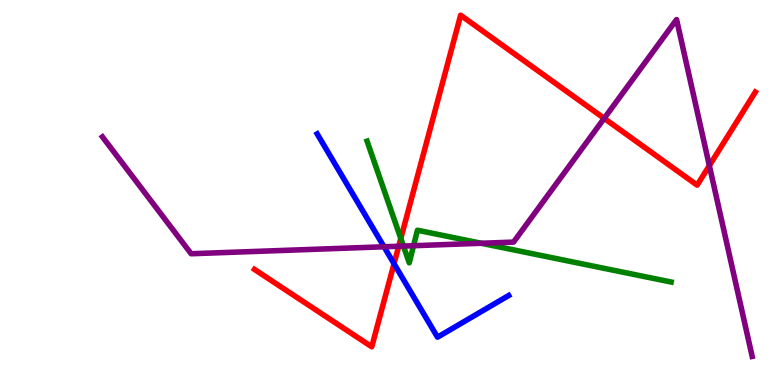[{'lines': ['blue', 'red'], 'intersections': [{'x': 5.08, 'y': 3.15}]}, {'lines': ['green', 'red'], 'intersections': [{'x': 5.17, 'y': 3.81}]}, {'lines': ['purple', 'red'], 'intersections': [{'x': 5.14, 'y': 3.6}, {'x': 7.8, 'y': 6.93}, {'x': 9.15, 'y': 5.7}]}, {'lines': ['blue', 'green'], 'intersections': []}, {'lines': ['blue', 'purple'], 'intersections': [{'x': 4.95, 'y': 3.59}]}, {'lines': ['green', 'purple'], 'intersections': [{'x': 5.21, 'y': 3.61}, {'x': 5.34, 'y': 3.62}, {'x': 6.21, 'y': 3.68}]}]